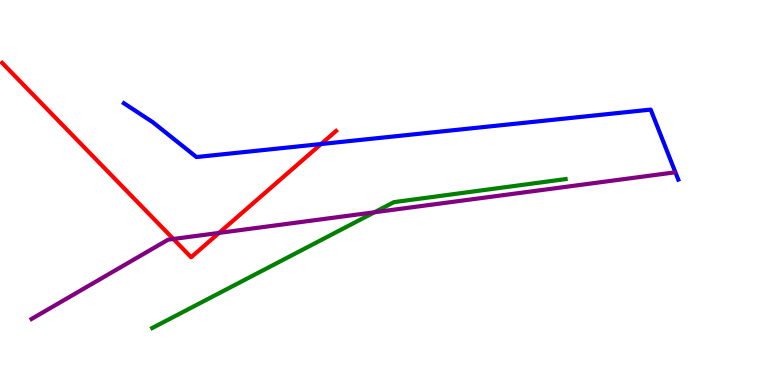[{'lines': ['blue', 'red'], 'intersections': [{'x': 4.14, 'y': 6.26}]}, {'lines': ['green', 'red'], 'intersections': []}, {'lines': ['purple', 'red'], 'intersections': [{'x': 2.24, 'y': 3.79}, {'x': 2.83, 'y': 3.95}]}, {'lines': ['blue', 'green'], 'intersections': []}, {'lines': ['blue', 'purple'], 'intersections': []}, {'lines': ['green', 'purple'], 'intersections': [{'x': 4.83, 'y': 4.49}]}]